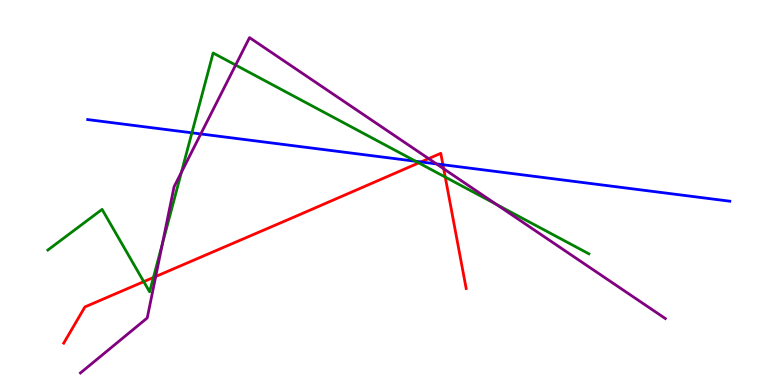[{'lines': ['blue', 'red'], 'intersections': [{'x': 5.43, 'y': 5.79}, {'x': 5.72, 'y': 5.72}]}, {'lines': ['green', 'red'], 'intersections': [{'x': 1.85, 'y': 2.68}, {'x': 1.98, 'y': 2.79}, {'x': 5.4, 'y': 5.77}, {'x': 5.75, 'y': 5.4}]}, {'lines': ['purple', 'red'], 'intersections': [{'x': 2.01, 'y': 2.82}, {'x': 5.53, 'y': 5.88}, {'x': 5.73, 'y': 5.62}]}, {'lines': ['blue', 'green'], 'intersections': [{'x': 2.48, 'y': 6.55}, {'x': 5.36, 'y': 5.81}]}, {'lines': ['blue', 'purple'], 'intersections': [{'x': 2.59, 'y': 6.52}, {'x': 5.63, 'y': 5.74}]}, {'lines': ['green', 'purple'], 'intersections': [{'x': 2.1, 'y': 3.67}, {'x': 2.34, 'y': 5.53}, {'x': 3.04, 'y': 8.31}, {'x': 6.4, 'y': 4.69}]}]